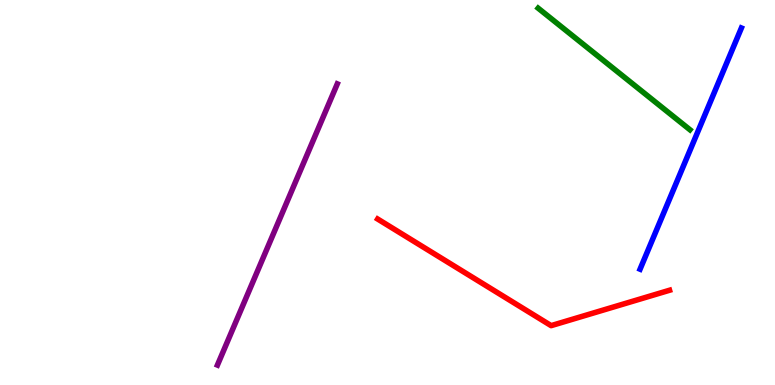[{'lines': ['blue', 'red'], 'intersections': []}, {'lines': ['green', 'red'], 'intersections': []}, {'lines': ['purple', 'red'], 'intersections': []}, {'lines': ['blue', 'green'], 'intersections': []}, {'lines': ['blue', 'purple'], 'intersections': []}, {'lines': ['green', 'purple'], 'intersections': []}]